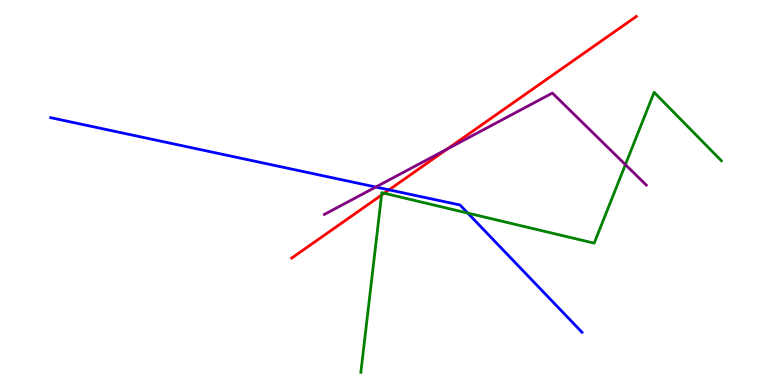[{'lines': ['blue', 'red'], 'intersections': [{'x': 5.02, 'y': 5.07}]}, {'lines': ['green', 'red'], 'intersections': [{'x': 4.92, 'y': 4.93}, {'x': 4.96, 'y': 4.98}]}, {'lines': ['purple', 'red'], 'intersections': [{'x': 5.77, 'y': 6.13}]}, {'lines': ['blue', 'green'], 'intersections': [{'x': 6.04, 'y': 4.46}]}, {'lines': ['blue', 'purple'], 'intersections': [{'x': 4.85, 'y': 5.14}]}, {'lines': ['green', 'purple'], 'intersections': [{'x': 8.07, 'y': 5.72}]}]